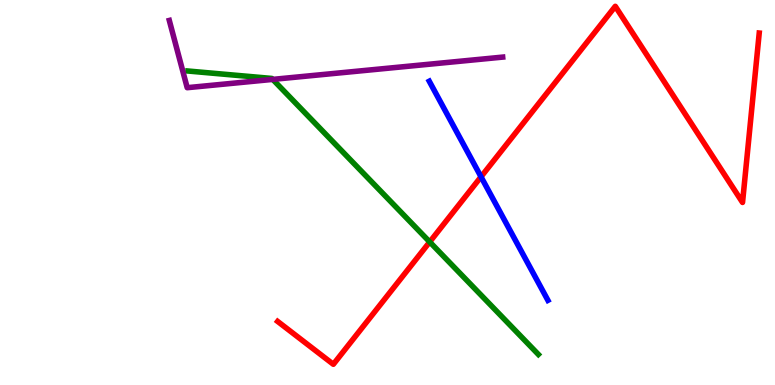[{'lines': ['blue', 'red'], 'intersections': [{'x': 6.21, 'y': 5.41}]}, {'lines': ['green', 'red'], 'intersections': [{'x': 5.54, 'y': 3.72}]}, {'lines': ['purple', 'red'], 'intersections': []}, {'lines': ['blue', 'green'], 'intersections': []}, {'lines': ['blue', 'purple'], 'intersections': []}, {'lines': ['green', 'purple'], 'intersections': [{'x': 3.52, 'y': 7.94}]}]